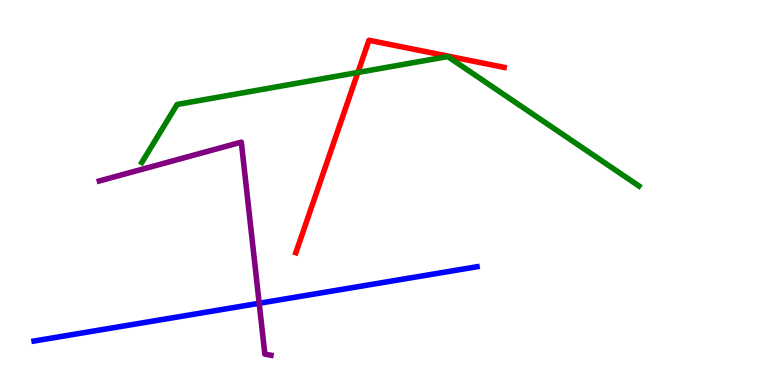[{'lines': ['blue', 'red'], 'intersections': []}, {'lines': ['green', 'red'], 'intersections': [{'x': 4.62, 'y': 8.12}]}, {'lines': ['purple', 'red'], 'intersections': []}, {'lines': ['blue', 'green'], 'intersections': []}, {'lines': ['blue', 'purple'], 'intersections': [{'x': 3.34, 'y': 2.12}]}, {'lines': ['green', 'purple'], 'intersections': []}]